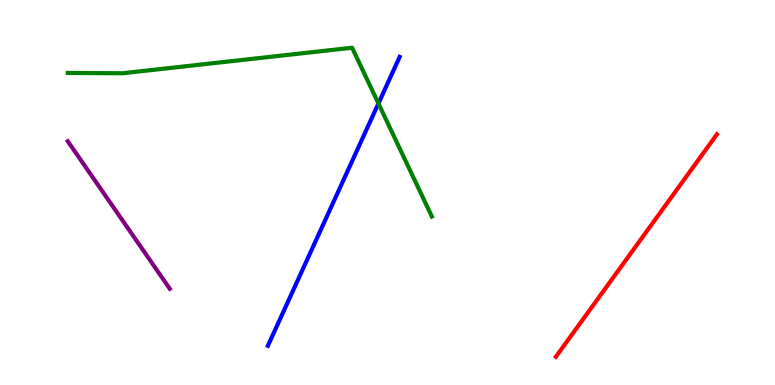[{'lines': ['blue', 'red'], 'intersections': []}, {'lines': ['green', 'red'], 'intersections': []}, {'lines': ['purple', 'red'], 'intersections': []}, {'lines': ['blue', 'green'], 'intersections': [{'x': 4.88, 'y': 7.31}]}, {'lines': ['blue', 'purple'], 'intersections': []}, {'lines': ['green', 'purple'], 'intersections': []}]